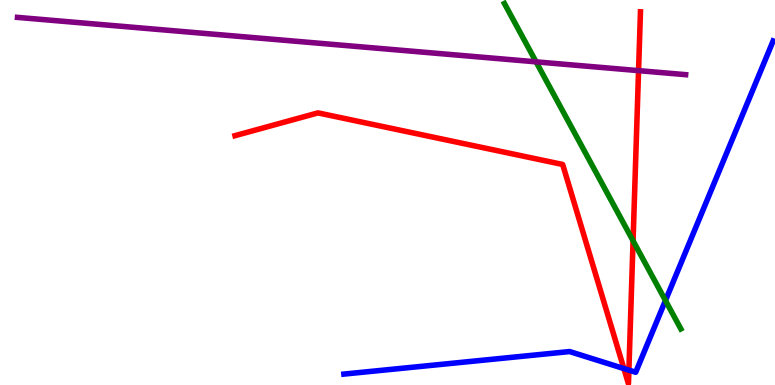[{'lines': ['blue', 'red'], 'intersections': [{'x': 8.05, 'y': 0.427}, {'x': 8.11, 'y': 0.386}]}, {'lines': ['green', 'red'], 'intersections': [{'x': 8.17, 'y': 3.75}]}, {'lines': ['purple', 'red'], 'intersections': [{'x': 8.24, 'y': 8.17}]}, {'lines': ['blue', 'green'], 'intersections': [{'x': 8.59, 'y': 2.19}]}, {'lines': ['blue', 'purple'], 'intersections': []}, {'lines': ['green', 'purple'], 'intersections': [{'x': 6.92, 'y': 8.39}]}]